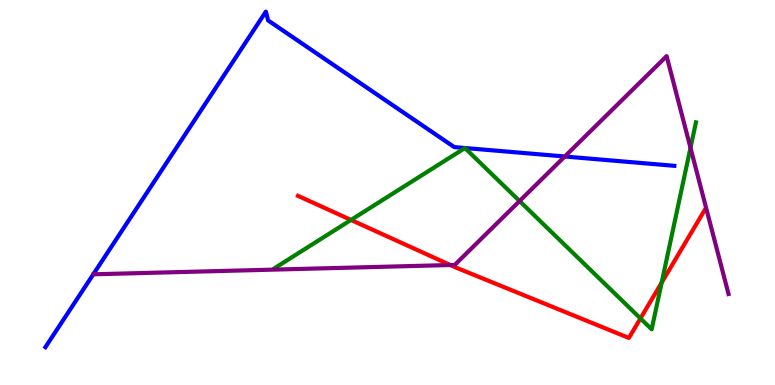[{'lines': ['blue', 'red'], 'intersections': []}, {'lines': ['green', 'red'], 'intersections': [{'x': 4.53, 'y': 4.29}, {'x': 8.26, 'y': 1.73}, {'x': 8.54, 'y': 2.66}]}, {'lines': ['purple', 'red'], 'intersections': [{'x': 5.81, 'y': 3.12}]}, {'lines': ['blue', 'green'], 'intersections': []}, {'lines': ['blue', 'purple'], 'intersections': [{'x': 7.29, 'y': 5.94}]}, {'lines': ['green', 'purple'], 'intersections': [{'x': 6.7, 'y': 4.78}, {'x': 8.91, 'y': 6.16}]}]